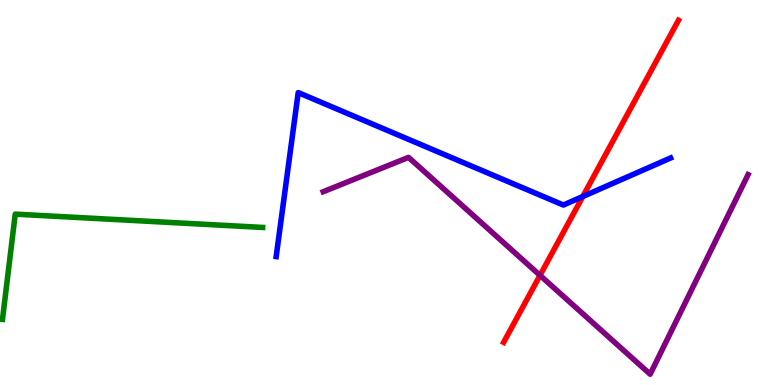[{'lines': ['blue', 'red'], 'intersections': [{'x': 7.52, 'y': 4.9}]}, {'lines': ['green', 'red'], 'intersections': []}, {'lines': ['purple', 'red'], 'intersections': [{'x': 6.97, 'y': 2.85}]}, {'lines': ['blue', 'green'], 'intersections': []}, {'lines': ['blue', 'purple'], 'intersections': []}, {'lines': ['green', 'purple'], 'intersections': []}]